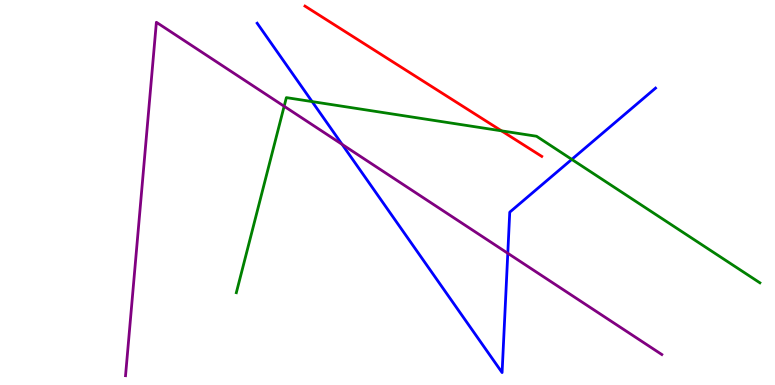[{'lines': ['blue', 'red'], 'intersections': []}, {'lines': ['green', 'red'], 'intersections': [{'x': 6.47, 'y': 6.6}]}, {'lines': ['purple', 'red'], 'intersections': []}, {'lines': ['blue', 'green'], 'intersections': [{'x': 4.03, 'y': 7.36}, {'x': 7.38, 'y': 5.86}]}, {'lines': ['blue', 'purple'], 'intersections': [{'x': 4.41, 'y': 6.25}, {'x': 6.55, 'y': 3.42}]}, {'lines': ['green', 'purple'], 'intersections': [{'x': 3.67, 'y': 7.24}]}]